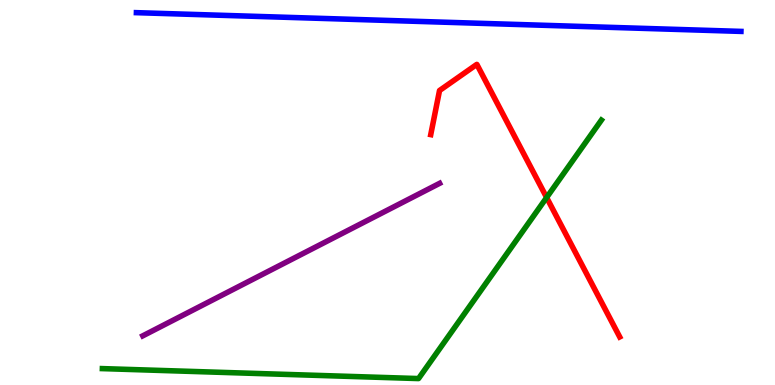[{'lines': ['blue', 'red'], 'intersections': []}, {'lines': ['green', 'red'], 'intersections': [{'x': 7.05, 'y': 4.87}]}, {'lines': ['purple', 'red'], 'intersections': []}, {'lines': ['blue', 'green'], 'intersections': []}, {'lines': ['blue', 'purple'], 'intersections': []}, {'lines': ['green', 'purple'], 'intersections': []}]